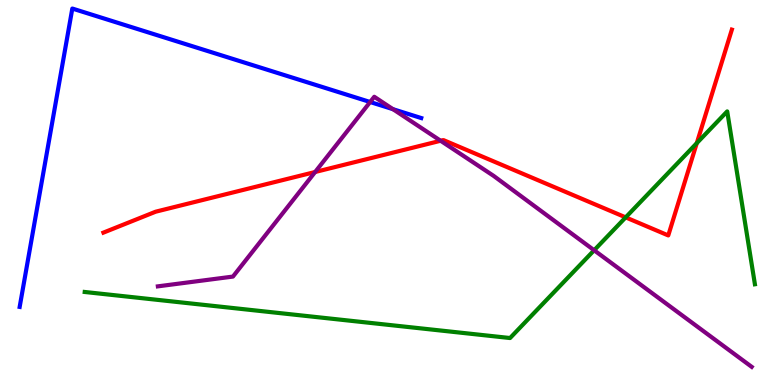[{'lines': ['blue', 'red'], 'intersections': []}, {'lines': ['green', 'red'], 'intersections': [{'x': 8.07, 'y': 4.35}, {'x': 8.99, 'y': 6.28}]}, {'lines': ['purple', 'red'], 'intersections': [{'x': 4.07, 'y': 5.53}, {'x': 5.69, 'y': 6.34}]}, {'lines': ['blue', 'green'], 'intersections': []}, {'lines': ['blue', 'purple'], 'intersections': [{'x': 4.78, 'y': 7.35}, {'x': 5.07, 'y': 7.16}]}, {'lines': ['green', 'purple'], 'intersections': [{'x': 7.67, 'y': 3.5}]}]